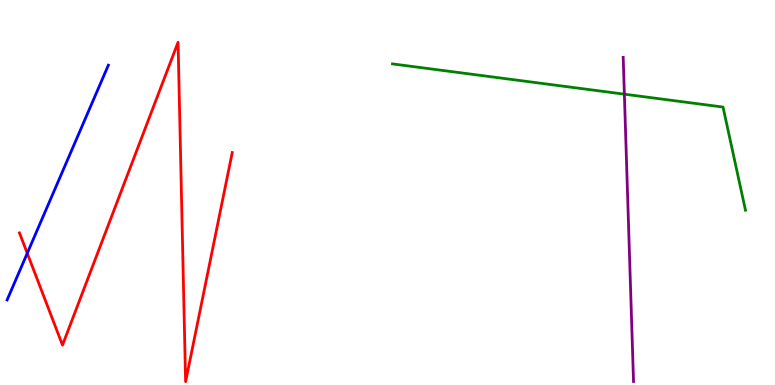[{'lines': ['blue', 'red'], 'intersections': [{'x': 0.352, 'y': 3.42}]}, {'lines': ['green', 'red'], 'intersections': []}, {'lines': ['purple', 'red'], 'intersections': []}, {'lines': ['blue', 'green'], 'intersections': []}, {'lines': ['blue', 'purple'], 'intersections': []}, {'lines': ['green', 'purple'], 'intersections': [{'x': 8.06, 'y': 7.55}]}]